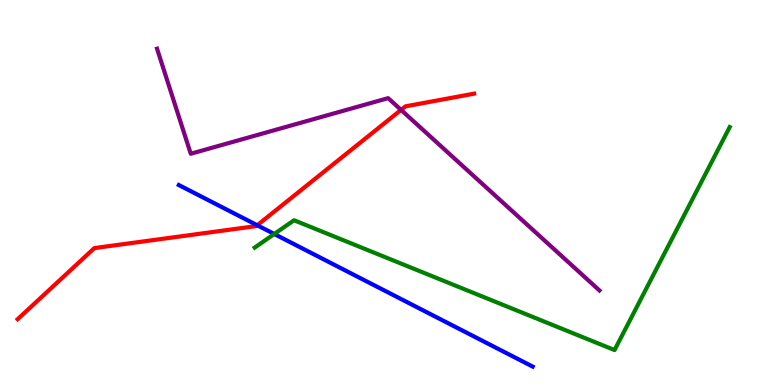[{'lines': ['blue', 'red'], 'intersections': [{'x': 3.32, 'y': 4.15}]}, {'lines': ['green', 'red'], 'intersections': []}, {'lines': ['purple', 'red'], 'intersections': [{'x': 5.18, 'y': 7.15}]}, {'lines': ['blue', 'green'], 'intersections': [{'x': 3.54, 'y': 3.92}]}, {'lines': ['blue', 'purple'], 'intersections': []}, {'lines': ['green', 'purple'], 'intersections': []}]